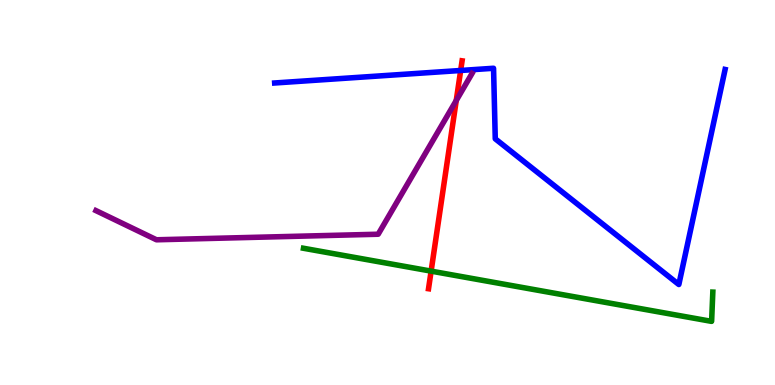[{'lines': ['blue', 'red'], 'intersections': [{'x': 5.94, 'y': 8.17}]}, {'lines': ['green', 'red'], 'intersections': [{'x': 5.56, 'y': 2.96}]}, {'lines': ['purple', 'red'], 'intersections': [{'x': 5.89, 'y': 7.39}]}, {'lines': ['blue', 'green'], 'intersections': []}, {'lines': ['blue', 'purple'], 'intersections': []}, {'lines': ['green', 'purple'], 'intersections': []}]